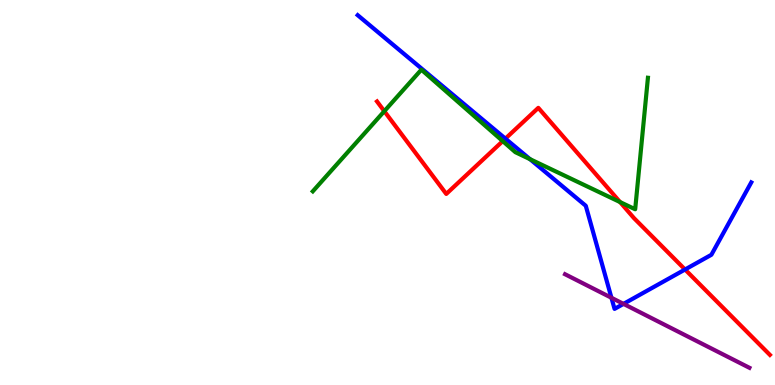[{'lines': ['blue', 'red'], 'intersections': [{'x': 6.52, 'y': 6.4}, {'x': 8.84, 'y': 3.0}]}, {'lines': ['green', 'red'], 'intersections': [{'x': 4.96, 'y': 7.11}, {'x': 6.49, 'y': 6.33}, {'x': 8.0, 'y': 4.75}]}, {'lines': ['purple', 'red'], 'intersections': []}, {'lines': ['blue', 'green'], 'intersections': [{'x': 6.84, 'y': 5.87}]}, {'lines': ['blue', 'purple'], 'intersections': [{'x': 7.89, 'y': 2.27}, {'x': 8.05, 'y': 2.11}]}, {'lines': ['green', 'purple'], 'intersections': []}]